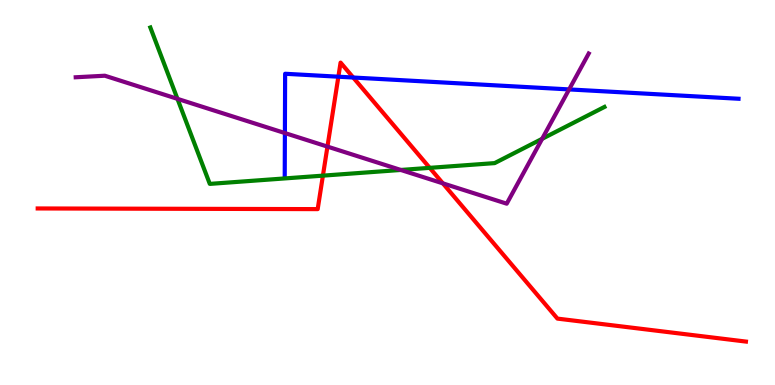[{'lines': ['blue', 'red'], 'intersections': [{'x': 4.37, 'y': 8.01}, {'x': 4.56, 'y': 7.99}]}, {'lines': ['green', 'red'], 'intersections': [{'x': 4.17, 'y': 5.44}, {'x': 5.54, 'y': 5.64}]}, {'lines': ['purple', 'red'], 'intersections': [{'x': 4.23, 'y': 6.19}, {'x': 5.71, 'y': 5.24}]}, {'lines': ['blue', 'green'], 'intersections': []}, {'lines': ['blue', 'purple'], 'intersections': [{'x': 3.68, 'y': 6.54}, {'x': 7.34, 'y': 7.68}]}, {'lines': ['green', 'purple'], 'intersections': [{'x': 2.29, 'y': 7.43}, {'x': 5.17, 'y': 5.59}, {'x': 7.0, 'y': 6.39}]}]